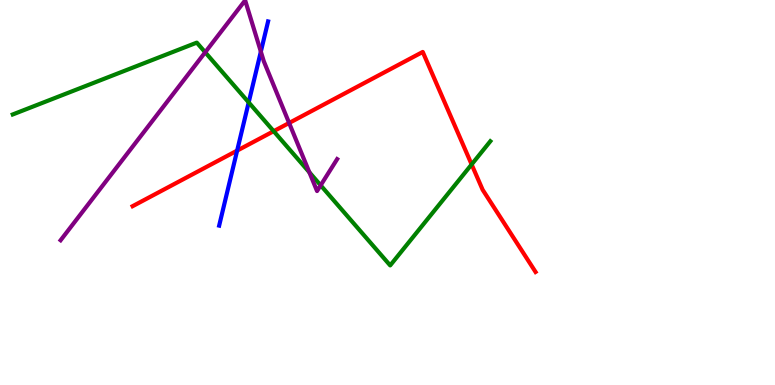[{'lines': ['blue', 'red'], 'intersections': [{'x': 3.06, 'y': 6.09}]}, {'lines': ['green', 'red'], 'intersections': [{'x': 3.53, 'y': 6.59}, {'x': 6.09, 'y': 5.73}]}, {'lines': ['purple', 'red'], 'intersections': [{'x': 3.73, 'y': 6.81}]}, {'lines': ['blue', 'green'], 'intersections': [{'x': 3.21, 'y': 7.34}]}, {'lines': ['blue', 'purple'], 'intersections': [{'x': 3.37, 'y': 8.66}]}, {'lines': ['green', 'purple'], 'intersections': [{'x': 2.65, 'y': 8.64}, {'x': 3.99, 'y': 5.52}, {'x': 4.14, 'y': 5.19}]}]